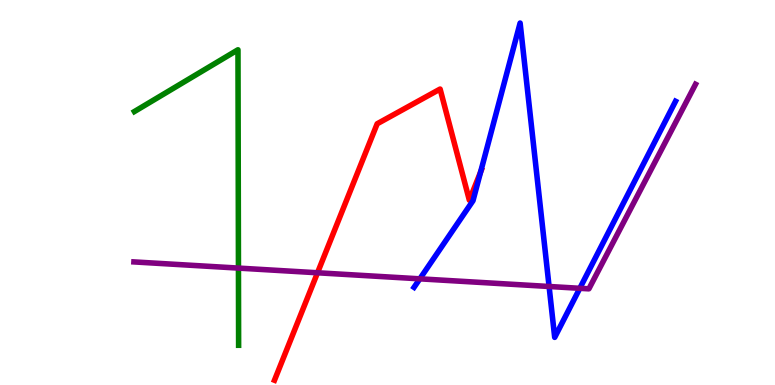[{'lines': ['blue', 'red'], 'intersections': [{'x': 6.2, 'y': 5.53}]}, {'lines': ['green', 'red'], 'intersections': []}, {'lines': ['purple', 'red'], 'intersections': [{'x': 4.1, 'y': 2.91}]}, {'lines': ['blue', 'green'], 'intersections': []}, {'lines': ['blue', 'purple'], 'intersections': [{'x': 5.42, 'y': 2.76}, {'x': 7.09, 'y': 2.56}, {'x': 7.48, 'y': 2.51}]}, {'lines': ['green', 'purple'], 'intersections': [{'x': 3.08, 'y': 3.04}]}]